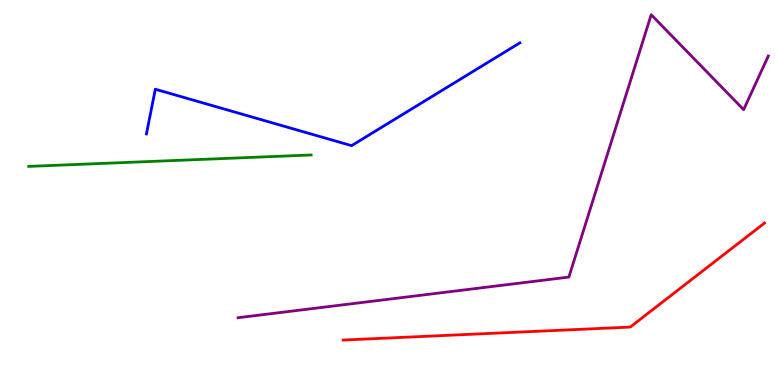[{'lines': ['blue', 'red'], 'intersections': []}, {'lines': ['green', 'red'], 'intersections': []}, {'lines': ['purple', 'red'], 'intersections': []}, {'lines': ['blue', 'green'], 'intersections': []}, {'lines': ['blue', 'purple'], 'intersections': []}, {'lines': ['green', 'purple'], 'intersections': []}]